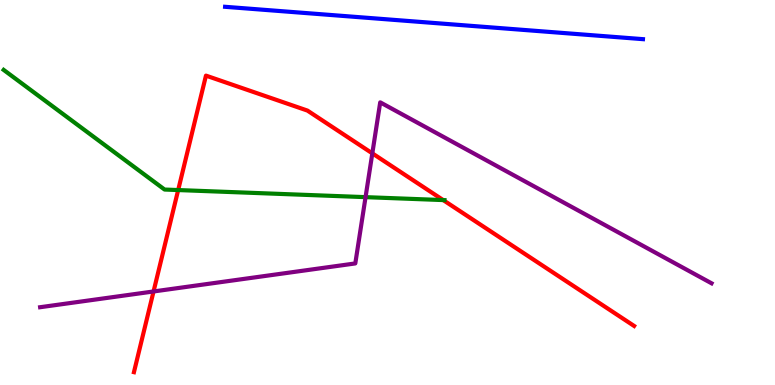[{'lines': ['blue', 'red'], 'intersections': []}, {'lines': ['green', 'red'], 'intersections': [{'x': 2.3, 'y': 5.06}, {'x': 5.72, 'y': 4.8}]}, {'lines': ['purple', 'red'], 'intersections': [{'x': 1.98, 'y': 2.43}, {'x': 4.8, 'y': 6.02}]}, {'lines': ['blue', 'green'], 'intersections': []}, {'lines': ['blue', 'purple'], 'intersections': []}, {'lines': ['green', 'purple'], 'intersections': [{'x': 4.72, 'y': 4.88}]}]